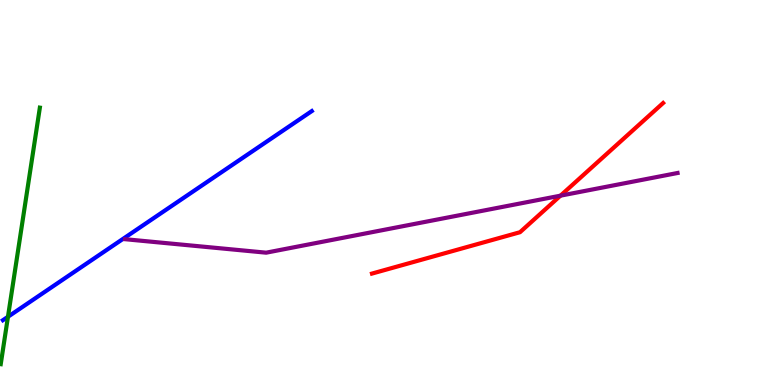[{'lines': ['blue', 'red'], 'intersections': []}, {'lines': ['green', 'red'], 'intersections': []}, {'lines': ['purple', 'red'], 'intersections': [{'x': 7.23, 'y': 4.92}]}, {'lines': ['blue', 'green'], 'intersections': [{'x': 0.103, 'y': 1.77}]}, {'lines': ['blue', 'purple'], 'intersections': []}, {'lines': ['green', 'purple'], 'intersections': []}]